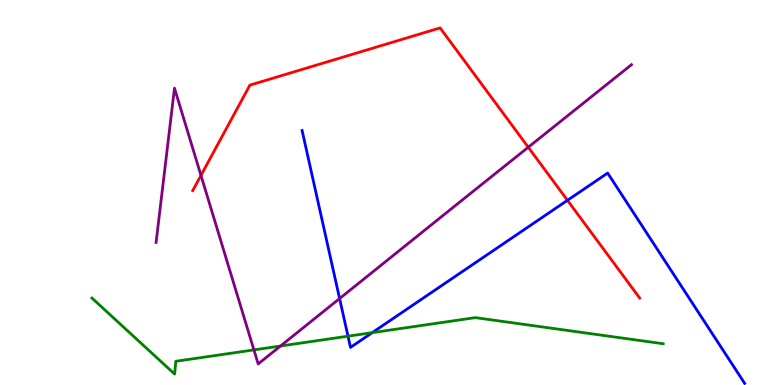[{'lines': ['blue', 'red'], 'intersections': [{'x': 7.32, 'y': 4.8}]}, {'lines': ['green', 'red'], 'intersections': []}, {'lines': ['purple', 'red'], 'intersections': [{'x': 2.59, 'y': 5.44}, {'x': 6.82, 'y': 6.18}]}, {'lines': ['blue', 'green'], 'intersections': [{'x': 4.49, 'y': 1.27}, {'x': 4.8, 'y': 1.36}]}, {'lines': ['blue', 'purple'], 'intersections': [{'x': 4.38, 'y': 2.25}]}, {'lines': ['green', 'purple'], 'intersections': [{'x': 3.28, 'y': 0.912}, {'x': 3.62, 'y': 1.01}]}]